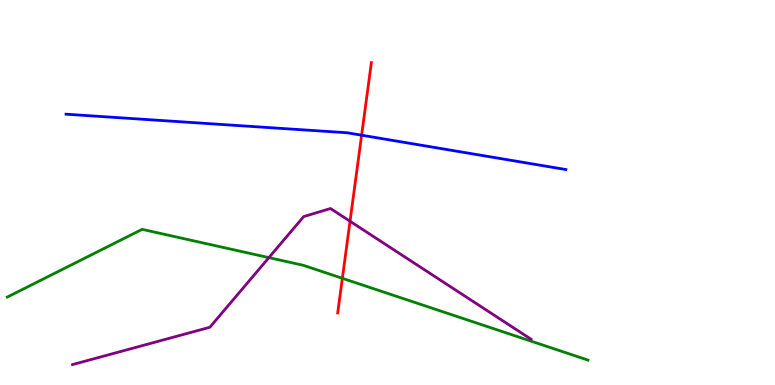[{'lines': ['blue', 'red'], 'intersections': [{'x': 4.67, 'y': 6.49}]}, {'lines': ['green', 'red'], 'intersections': [{'x': 4.42, 'y': 2.77}]}, {'lines': ['purple', 'red'], 'intersections': [{'x': 4.52, 'y': 4.25}]}, {'lines': ['blue', 'green'], 'intersections': []}, {'lines': ['blue', 'purple'], 'intersections': []}, {'lines': ['green', 'purple'], 'intersections': [{'x': 3.47, 'y': 3.31}]}]